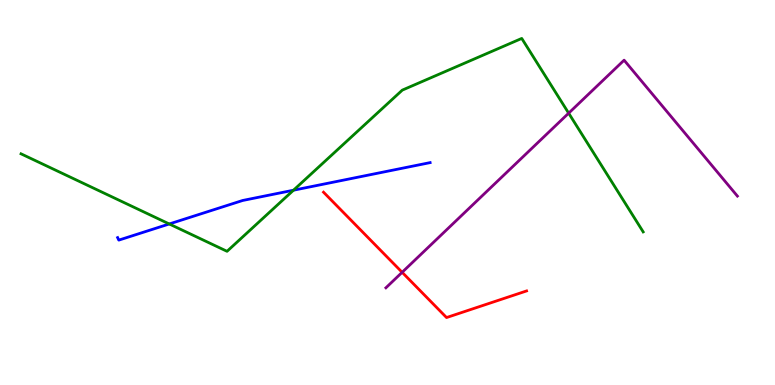[{'lines': ['blue', 'red'], 'intersections': []}, {'lines': ['green', 'red'], 'intersections': []}, {'lines': ['purple', 'red'], 'intersections': [{'x': 5.19, 'y': 2.93}]}, {'lines': ['blue', 'green'], 'intersections': [{'x': 2.18, 'y': 4.18}, {'x': 3.79, 'y': 5.06}]}, {'lines': ['blue', 'purple'], 'intersections': []}, {'lines': ['green', 'purple'], 'intersections': [{'x': 7.34, 'y': 7.06}]}]